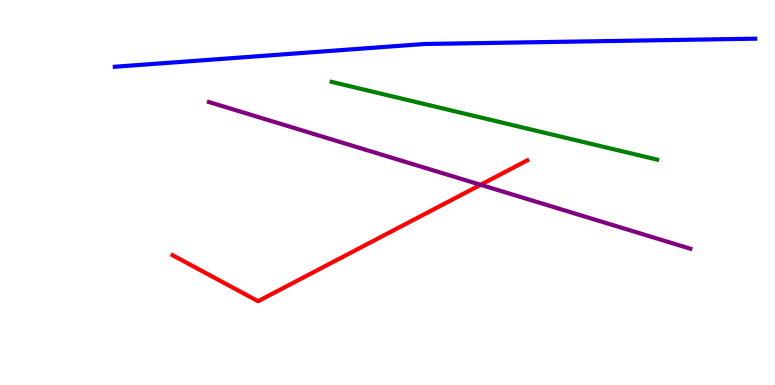[{'lines': ['blue', 'red'], 'intersections': []}, {'lines': ['green', 'red'], 'intersections': []}, {'lines': ['purple', 'red'], 'intersections': [{'x': 6.2, 'y': 5.2}]}, {'lines': ['blue', 'green'], 'intersections': []}, {'lines': ['blue', 'purple'], 'intersections': []}, {'lines': ['green', 'purple'], 'intersections': []}]